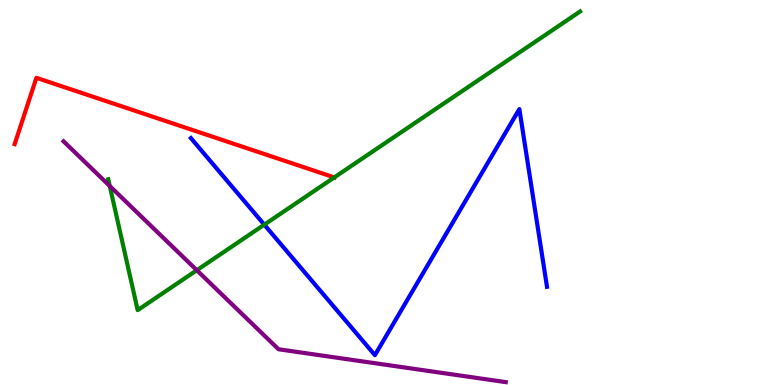[{'lines': ['blue', 'red'], 'intersections': []}, {'lines': ['green', 'red'], 'intersections': [{'x': 4.31, 'y': 5.39}]}, {'lines': ['purple', 'red'], 'intersections': []}, {'lines': ['blue', 'green'], 'intersections': [{'x': 3.41, 'y': 4.16}]}, {'lines': ['blue', 'purple'], 'intersections': []}, {'lines': ['green', 'purple'], 'intersections': [{'x': 1.42, 'y': 5.17}, {'x': 2.54, 'y': 2.98}]}]